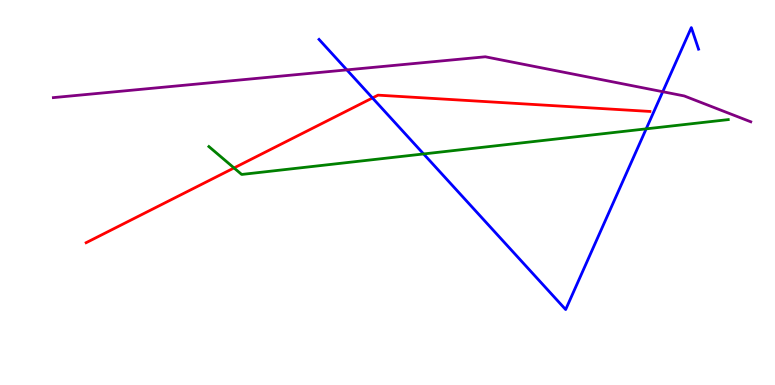[{'lines': ['blue', 'red'], 'intersections': [{'x': 4.81, 'y': 7.46}]}, {'lines': ['green', 'red'], 'intersections': [{'x': 3.02, 'y': 5.64}]}, {'lines': ['purple', 'red'], 'intersections': []}, {'lines': ['blue', 'green'], 'intersections': [{'x': 5.47, 'y': 6.0}, {'x': 8.34, 'y': 6.65}]}, {'lines': ['blue', 'purple'], 'intersections': [{'x': 4.48, 'y': 8.19}, {'x': 8.55, 'y': 7.62}]}, {'lines': ['green', 'purple'], 'intersections': []}]